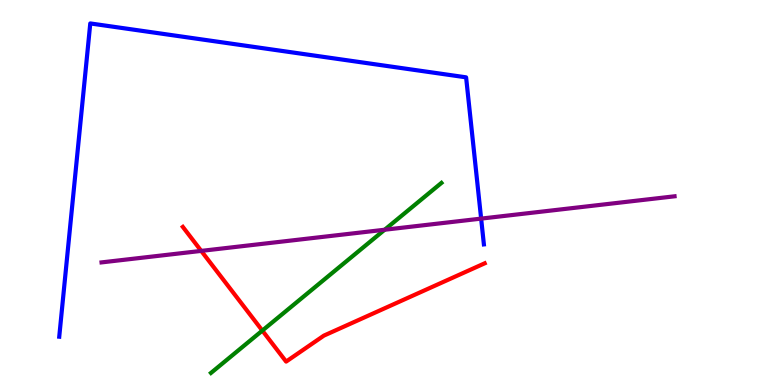[{'lines': ['blue', 'red'], 'intersections': []}, {'lines': ['green', 'red'], 'intersections': [{'x': 3.38, 'y': 1.41}]}, {'lines': ['purple', 'red'], 'intersections': [{'x': 2.6, 'y': 3.48}]}, {'lines': ['blue', 'green'], 'intersections': []}, {'lines': ['blue', 'purple'], 'intersections': [{'x': 6.21, 'y': 4.32}]}, {'lines': ['green', 'purple'], 'intersections': [{'x': 4.96, 'y': 4.03}]}]